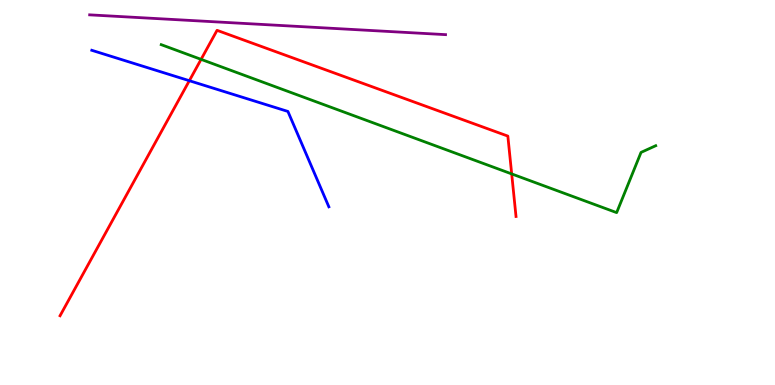[{'lines': ['blue', 'red'], 'intersections': [{'x': 2.44, 'y': 7.9}]}, {'lines': ['green', 'red'], 'intersections': [{'x': 2.59, 'y': 8.46}, {'x': 6.6, 'y': 5.48}]}, {'lines': ['purple', 'red'], 'intersections': []}, {'lines': ['blue', 'green'], 'intersections': []}, {'lines': ['blue', 'purple'], 'intersections': []}, {'lines': ['green', 'purple'], 'intersections': []}]